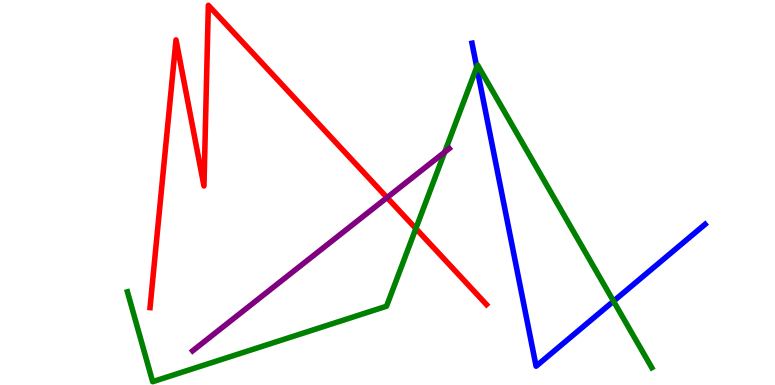[{'lines': ['blue', 'red'], 'intersections': []}, {'lines': ['green', 'red'], 'intersections': [{'x': 5.37, 'y': 4.06}]}, {'lines': ['purple', 'red'], 'intersections': [{'x': 4.99, 'y': 4.87}]}, {'lines': ['blue', 'green'], 'intersections': [{'x': 6.15, 'y': 8.26}, {'x': 7.92, 'y': 2.18}]}, {'lines': ['blue', 'purple'], 'intersections': []}, {'lines': ['green', 'purple'], 'intersections': [{'x': 5.74, 'y': 6.05}]}]